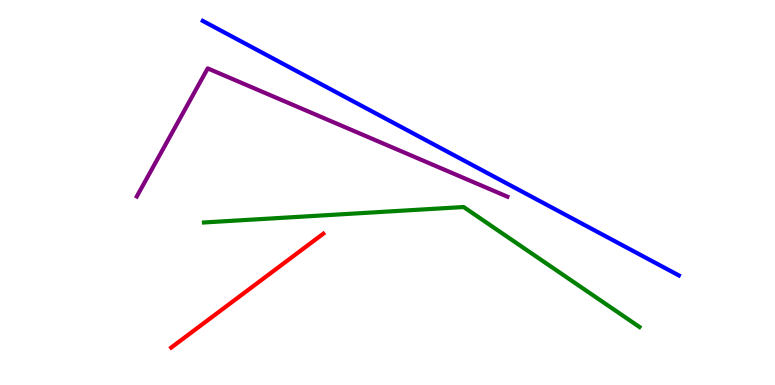[{'lines': ['blue', 'red'], 'intersections': []}, {'lines': ['green', 'red'], 'intersections': []}, {'lines': ['purple', 'red'], 'intersections': []}, {'lines': ['blue', 'green'], 'intersections': []}, {'lines': ['blue', 'purple'], 'intersections': []}, {'lines': ['green', 'purple'], 'intersections': []}]